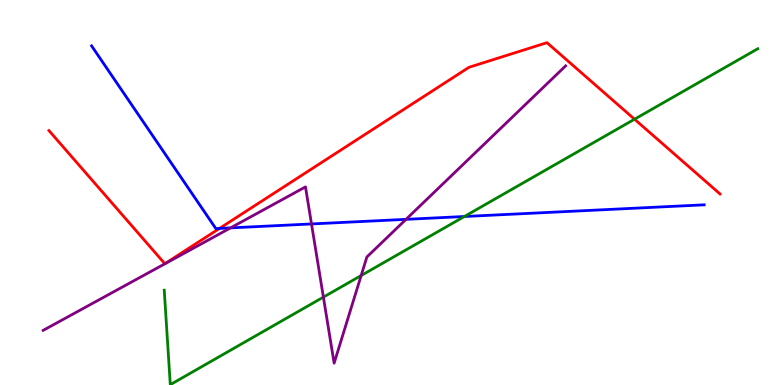[{'lines': ['blue', 'red'], 'intersections': [{'x': 2.83, 'y': 4.07}]}, {'lines': ['green', 'red'], 'intersections': [{'x': 8.19, 'y': 6.9}]}, {'lines': ['purple', 'red'], 'intersections': []}, {'lines': ['blue', 'green'], 'intersections': [{'x': 5.99, 'y': 4.38}]}, {'lines': ['blue', 'purple'], 'intersections': [{'x': 2.97, 'y': 4.08}, {'x': 4.02, 'y': 4.18}, {'x': 5.24, 'y': 4.3}]}, {'lines': ['green', 'purple'], 'intersections': [{'x': 4.17, 'y': 2.28}, {'x': 4.66, 'y': 2.84}]}]